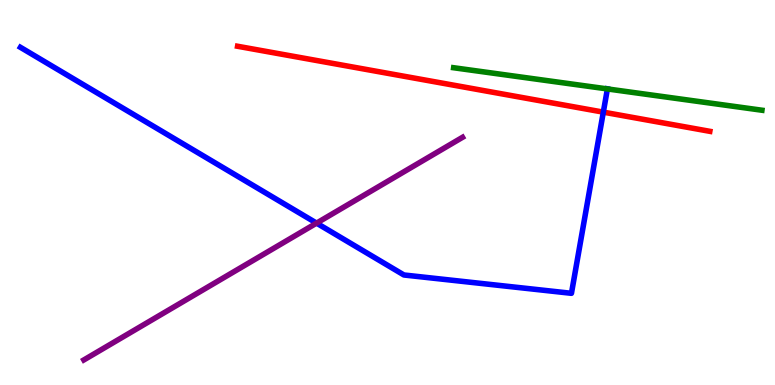[{'lines': ['blue', 'red'], 'intersections': [{'x': 7.78, 'y': 7.09}]}, {'lines': ['green', 'red'], 'intersections': []}, {'lines': ['purple', 'red'], 'intersections': []}, {'lines': ['blue', 'green'], 'intersections': [{'x': 7.84, 'y': 7.69}]}, {'lines': ['blue', 'purple'], 'intersections': [{'x': 4.08, 'y': 4.2}]}, {'lines': ['green', 'purple'], 'intersections': []}]